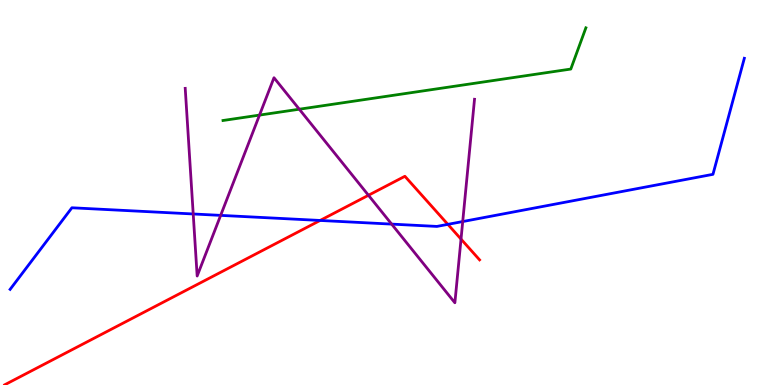[{'lines': ['blue', 'red'], 'intersections': [{'x': 4.13, 'y': 4.27}, {'x': 5.78, 'y': 4.17}]}, {'lines': ['green', 'red'], 'intersections': []}, {'lines': ['purple', 'red'], 'intersections': [{'x': 4.75, 'y': 4.93}, {'x': 5.95, 'y': 3.79}]}, {'lines': ['blue', 'green'], 'intersections': []}, {'lines': ['blue', 'purple'], 'intersections': [{'x': 2.49, 'y': 4.44}, {'x': 2.85, 'y': 4.41}, {'x': 5.05, 'y': 4.18}, {'x': 5.97, 'y': 4.25}]}, {'lines': ['green', 'purple'], 'intersections': [{'x': 3.35, 'y': 7.01}, {'x': 3.86, 'y': 7.16}]}]